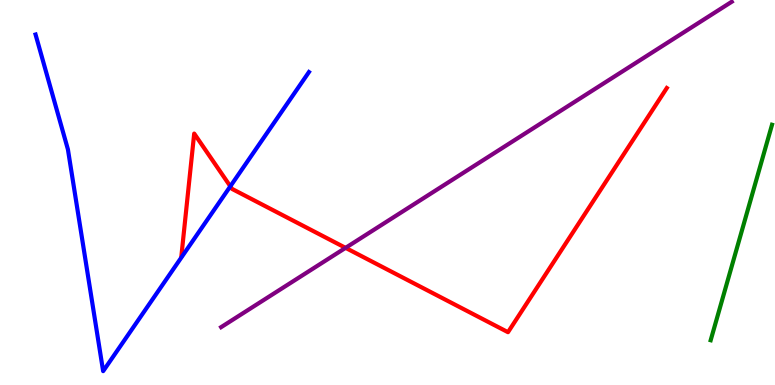[{'lines': ['blue', 'red'], 'intersections': [{'x': 2.97, 'y': 5.16}]}, {'lines': ['green', 'red'], 'intersections': []}, {'lines': ['purple', 'red'], 'intersections': [{'x': 4.46, 'y': 3.56}]}, {'lines': ['blue', 'green'], 'intersections': []}, {'lines': ['blue', 'purple'], 'intersections': []}, {'lines': ['green', 'purple'], 'intersections': []}]